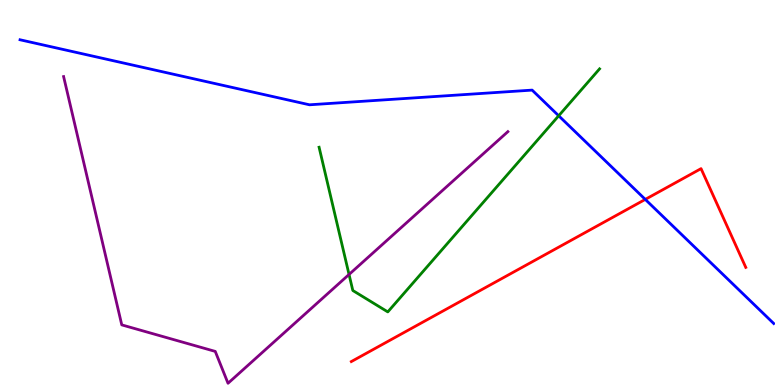[{'lines': ['blue', 'red'], 'intersections': [{'x': 8.33, 'y': 4.82}]}, {'lines': ['green', 'red'], 'intersections': []}, {'lines': ['purple', 'red'], 'intersections': []}, {'lines': ['blue', 'green'], 'intersections': [{'x': 7.21, 'y': 6.99}]}, {'lines': ['blue', 'purple'], 'intersections': []}, {'lines': ['green', 'purple'], 'intersections': [{'x': 4.5, 'y': 2.87}]}]